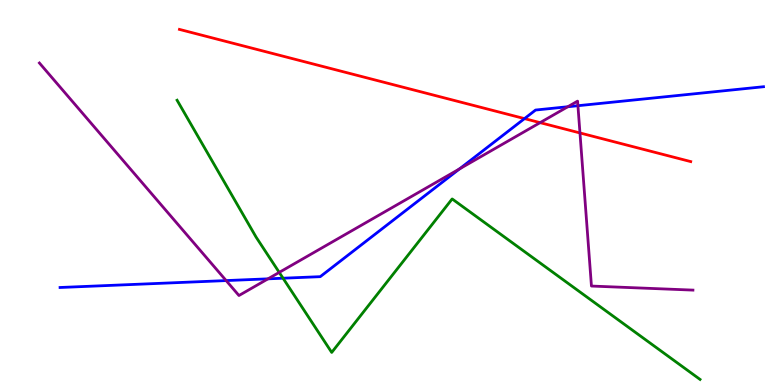[{'lines': ['blue', 'red'], 'intersections': [{'x': 6.77, 'y': 6.92}]}, {'lines': ['green', 'red'], 'intersections': []}, {'lines': ['purple', 'red'], 'intersections': [{'x': 6.97, 'y': 6.81}, {'x': 7.48, 'y': 6.55}]}, {'lines': ['blue', 'green'], 'intersections': [{'x': 3.65, 'y': 2.77}]}, {'lines': ['blue', 'purple'], 'intersections': [{'x': 2.92, 'y': 2.71}, {'x': 3.46, 'y': 2.76}, {'x': 5.93, 'y': 5.61}, {'x': 7.33, 'y': 7.23}, {'x': 7.46, 'y': 7.25}]}, {'lines': ['green', 'purple'], 'intersections': [{'x': 3.6, 'y': 2.92}]}]